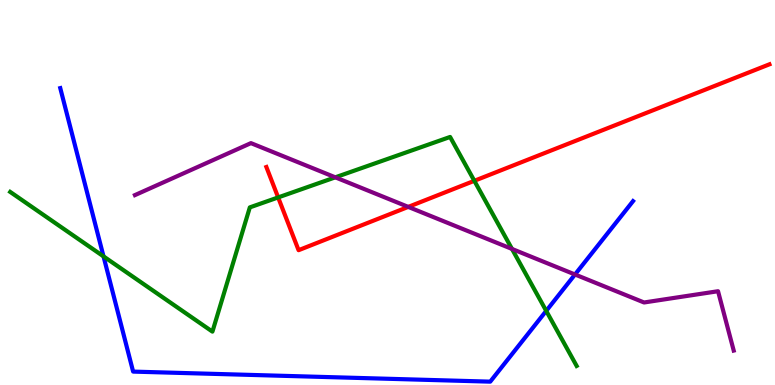[{'lines': ['blue', 'red'], 'intersections': []}, {'lines': ['green', 'red'], 'intersections': [{'x': 3.59, 'y': 4.87}, {'x': 6.12, 'y': 5.3}]}, {'lines': ['purple', 'red'], 'intersections': [{'x': 5.27, 'y': 4.63}]}, {'lines': ['blue', 'green'], 'intersections': [{'x': 1.34, 'y': 3.34}, {'x': 7.05, 'y': 1.93}]}, {'lines': ['blue', 'purple'], 'intersections': [{'x': 7.42, 'y': 2.87}]}, {'lines': ['green', 'purple'], 'intersections': [{'x': 4.33, 'y': 5.39}, {'x': 6.61, 'y': 3.53}]}]